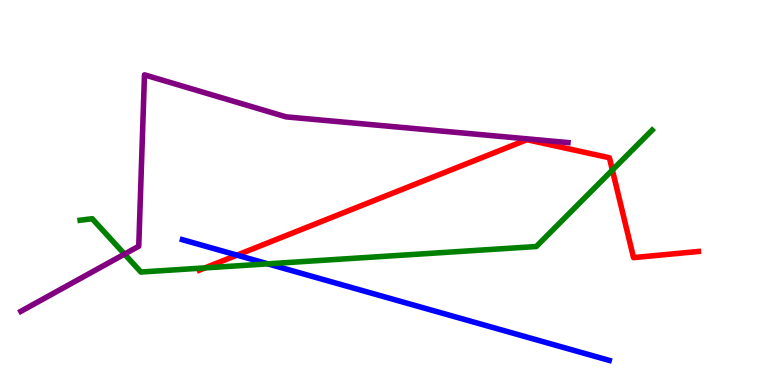[{'lines': ['blue', 'red'], 'intersections': [{'x': 3.06, 'y': 3.37}]}, {'lines': ['green', 'red'], 'intersections': [{'x': 2.64, 'y': 3.04}, {'x': 7.9, 'y': 5.58}]}, {'lines': ['purple', 'red'], 'intersections': []}, {'lines': ['blue', 'green'], 'intersections': [{'x': 3.46, 'y': 3.15}]}, {'lines': ['blue', 'purple'], 'intersections': []}, {'lines': ['green', 'purple'], 'intersections': [{'x': 1.61, 'y': 3.4}]}]